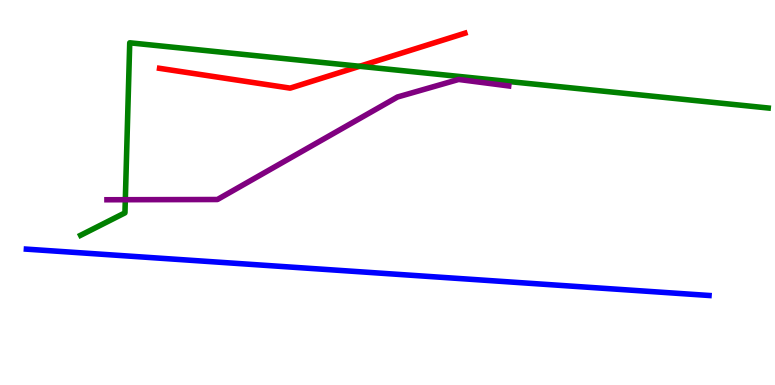[{'lines': ['blue', 'red'], 'intersections': []}, {'lines': ['green', 'red'], 'intersections': [{'x': 4.64, 'y': 8.28}]}, {'lines': ['purple', 'red'], 'intersections': []}, {'lines': ['blue', 'green'], 'intersections': []}, {'lines': ['blue', 'purple'], 'intersections': []}, {'lines': ['green', 'purple'], 'intersections': [{'x': 1.62, 'y': 4.81}]}]